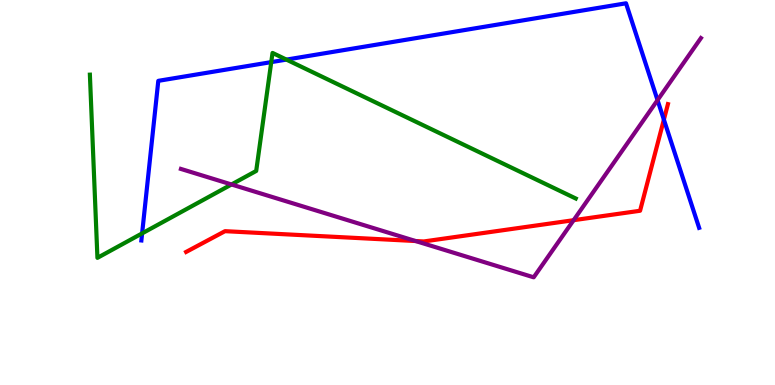[{'lines': ['blue', 'red'], 'intersections': [{'x': 8.57, 'y': 6.89}]}, {'lines': ['green', 'red'], 'intersections': []}, {'lines': ['purple', 'red'], 'intersections': [{'x': 5.36, 'y': 3.74}, {'x': 7.4, 'y': 4.28}]}, {'lines': ['blue', 'green'], 'intersections': [{'x': 1.83, 'y': 3.94}, {'x': 3.5, 'y': 8.39}, {'x': 3.7, 'y': 8.45}]}, {'lines': ['blue', 'purple'], 'intersections': [{'x': 8.48, 'y': 7.4}]}, {'lines': ['green', 'purple'], 'intersections': [{'x': 2.99, 'y': 5.21}]}]